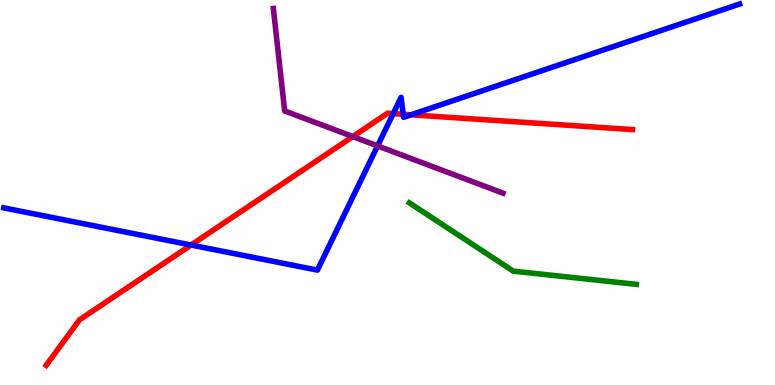[{'lines': ['blue', 'red'], 'intersections': [{'x': 2.46, 'y': 3.64}, {'x': 5.07, 'y': 7.05}, {'x': 5.2, 'y': 7.03}, {'x': 5.3, 'y': 7.02}]}, {'lines': ['green', 'red'], 'intersections': []}, {'lines': ['purple', 'red'], 'intersections': [{'x': 4.55, 'y': 6.45}]}, {'lines': ['blue', 'green'], 'intersections': []}, {'lines': ['blue', 'purple'], 'intersections': [{'x': 4.87, 'y': 6.21}]}, {'lines': ['green', 'purple'], 'intersections': []}]